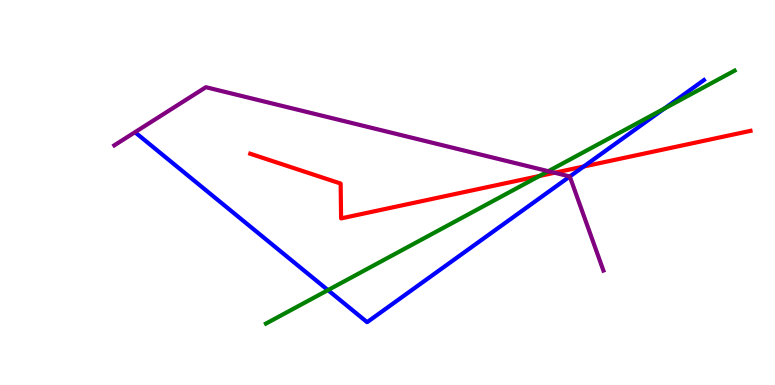[{'lines': ['blue', 'red'], 'intersections': [{'x': 7.53, 'y': 5.67}]}, {'lines': ['green', 'red'], 'intersections': [{'x': 6.96, 'y': 5.43}]}, {'lines': ['purple', 'red'], 'intersections': [{'x': 7.16, 'y': 5.51}]}, {'lines': ['blue', 'green'], 'intersections': [{'x': 4.23, 'y': 2.46}, {'x': 8.57, 'y': 7.18}]}, {'lines': ['blue', 'purple'], 'intersections': [{'x': 7.35, 'y': 5.42}]}, {'lines': ['green', 'purple'], 'intersections': [{'x': 7.07, 'y': 5.55}]}]